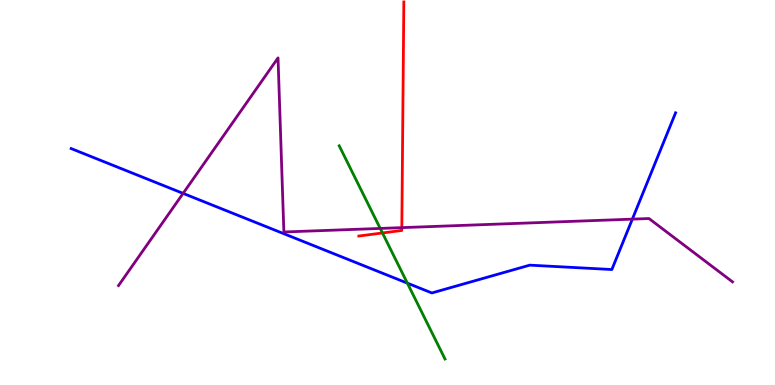[{'lines': ['blue', 'red'], 'intersections': []}, {'lines': ['green', 'red'], 'intersections': [{'x': 4.94, 'y': 3.95}]}, {'lines': ['purple', 'red'], 'intersections': [{'x': 5.18, 'y': 4.09}]}, {'lines': ['blue', 'green'], 'intersections': [{'x': 5.26, 'y': 2.65}]}, {'lines': ['blue', 'purple'], 'intersections': [{'x': 2.36, 'y': 4.98}, {'x': 8.16, 'y': 4.31}]}, {'lines': ['green', 'purple'], 'intersections': [{'x': 4.91, 'y': 4.07}]}]